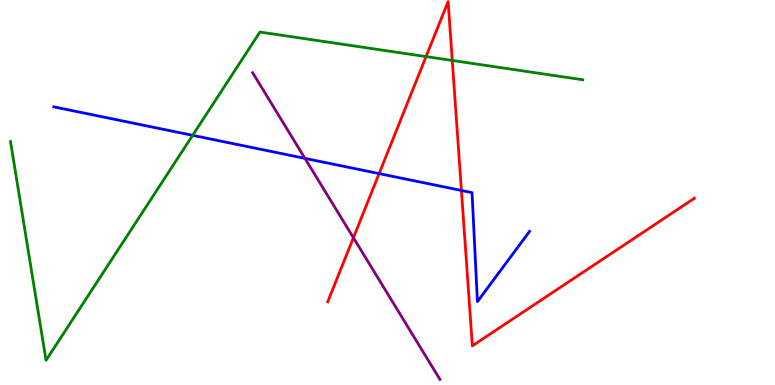[{'lines': ['blue', 'red'], 'intersections': [{'x': 4.89, 'y': 5.49}, {'x': 5.95, 'y': 5.05}]}, {'lines': ['green', 'red'], 'intersections': [{'x': 5.5, 'y': 8.53}, {'x': 5.84, 'y': 8.43}]}, {'lines': ['purple', 'red'], 'intersections': [{'x': 4.56, 'y': 3.83}]}, {'lines': ['blue', 'green'], 'intersections': [{'x': 2.49, 'y': 6.48}]}, {'lines': ['blue', 'purple'], 'intersections': [{'x': 3.94, 'y': 5.89}]}, {'lines': ['green', 'purple'], 'intersections': []}]